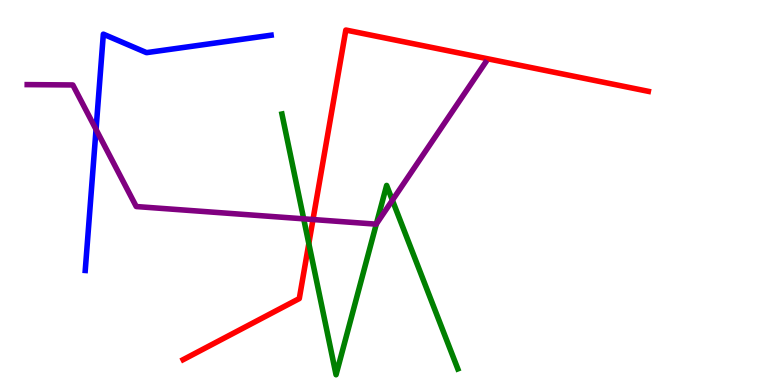[{'lines': ['blue', 'red'], 'intersections': []}, {'lines': ['green', 'red'], 'intersections': [{'x': 3.98, 'y': 3.67}]}, {'lines': ['purple', 'red'], 'intersections': [{'x': 4.04, 'y': 4.3}]}, {'lines': ['blue', 'green'], 'intersections': []}, {'lines': ['blue', 'purple'], 'intersections': [{'x': 1.24, 'y': 6.64}]}, {'lines': ['green', 'purple'], 'intersections': [{'x': 3.92, 'y': 4.32}, {'x': 4.86, 'y': 4.18}, {'x': 5.06, 'y': 4.8}]}]